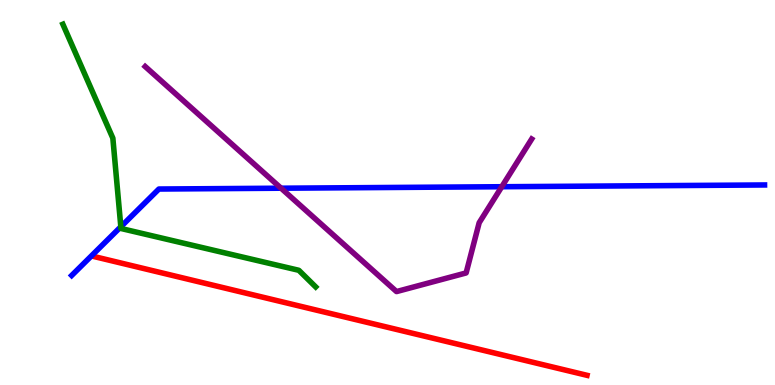[{'lines': ['blue', 'red'], 'intersections': []}, {'lines': ['green', 'red'], 'intersections': []}, {'lines': ['purple', 'red'], 'intersections': []}, {'lines': ['blue', 'green'], 'intersections': [{'x': 1.56, 'y': 4.11}]}, {'lines': ['blue', 'purple'], 'intersections': [{'x': 3.63, 'y': 5.11}, {'x': 6.47, 'y': 5.15}]}, {'lines': ['green', 'purple'], 'intersections': []}]